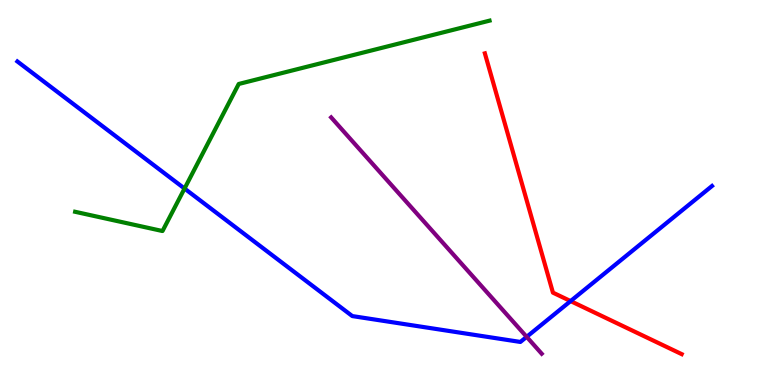[{'lines': ['blue', 'red'], 'intersections': [{'x': 7.36, 'y': 2.18}]}, {'lines': ['green', 'red'], 'intersections': []}, {'lines': ['purple', 'red'], 'intersections': []}, {'lines': ['blue', 'green'], 'intersections': [{'x': 2.38, 'y': 5.1}]}, {'lines': ['blue', 'purple'], 'intersections': [{'x': 6.8, 'y': 1.25}]}, {'lines': ['green', 'purple'], 'intersections': []}]